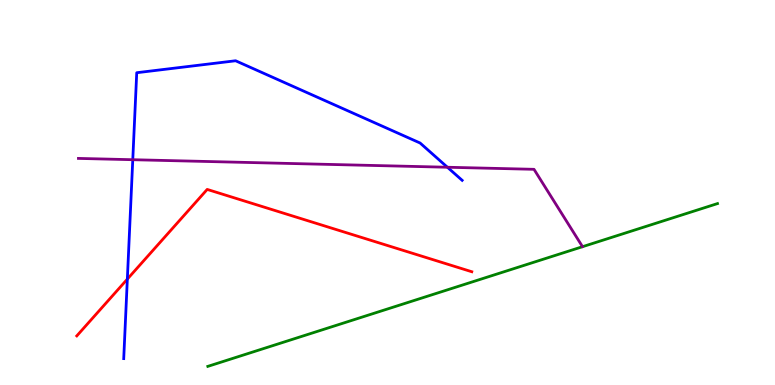[{'lines': ['blue', 'red'], 'intersections': [{'x': 1.64, 'y': 2.75}]}, {'lines': ['green', 'red'], 'intersections': []}, {'lines': ['purple', 'red'], 'intersections': []}, {'lines': ['blue', 'green'], 'intersections': []}, {'lines': ['blue', 'purple'], 'intersections': [{'x': 1.71, 'y': 5.85}, {'x': 5.77, 'y': 5.66}]}, {'lines': ['green', 'purple'], 'intersections': []}]